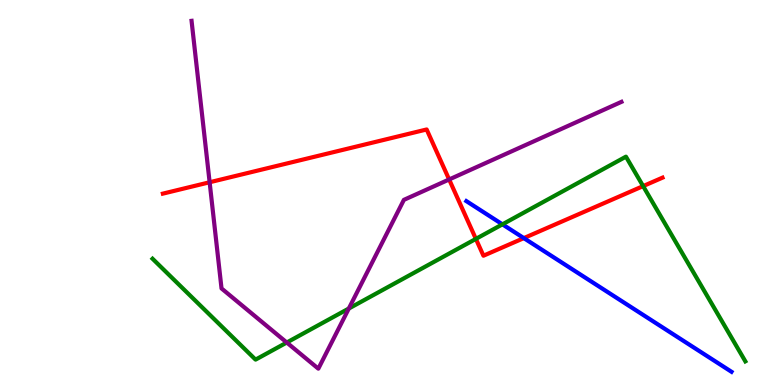[{'lines': ['blue', 'red'], 'intersections': [{'x': 6.76, 'y': 3.82}]}, {'lines': ['green', 'red'], 'intersections': [{'x': 6.14, 'y': 3.79}, {'x': 8.3, 'y': 5.17}]}, {'lines': ['purple', 'red'], 'intersections': [{'x': 2.7, 'y': 5.27}, {'x': 5.8, 'y': 5.34}]}, {'lines': ['blue', 'green'], 'intersections': [{'x': 6.48, 'y': 4.17}]}, {'lines': ['blue', 'purple'], 'intersections': []}, {'lines': ['green', 'purple'], 'intersections': [{'x': 3.7, 'y': 1.1}, {'x': 4.5, 'y': 1.99}]}]